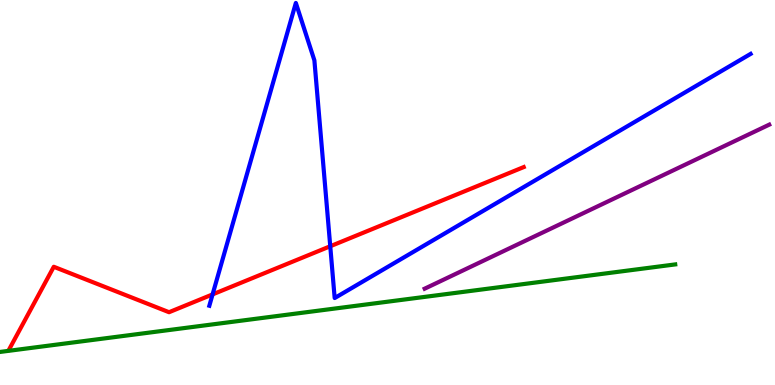[{'lines': ['blue', 'red'], 'intersections': [{'x': 2.74, 'y': 2.35}, {'x': 4.26, 'y': 3.6}]}, {'lines': ['green', 'red'], 'intersections': []}, {'lines': ['purple', 'red'], 'intersections': []}, {'lines': ['blue', 'green'], 'intersections': []}, {'lines': ['blue', 'purple'], 'intersections': []}, {'lines': ['green', 'purple'], 'intersections': []}]